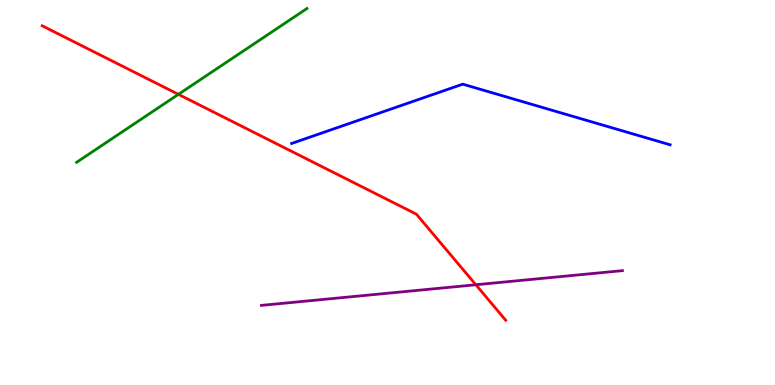[{'lines': ['blue', 'red'], 'intersections': []}, {'lines': ['green', 'red'], 'intersections': [{'x': 2.3, 'y': 7.55}]}, {'lines': ['purple', 'red'], 'intersections': [{'x': 6.14, 'y': 2.6}]}, {'lines': ['blue', 'green'], 'intersections': []}, {'lines': ['blue', 'purple'], 'intersections': []}, {'lines': ['green', 'purple'], 'intersections': []}]